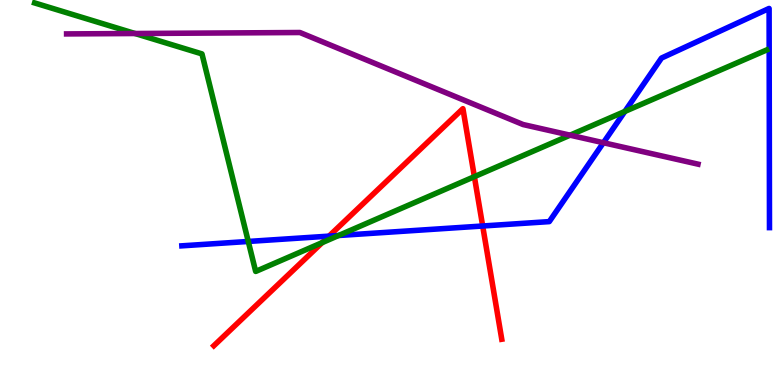[{'lines': ['blue', 'red'], 'intersections': [{'x': 4.25, 'y': 3.87}, {'x': 6.23, 'y': 4.13}]}, {'lines': ['green', 'red'], 'intersections': [{'x': 4.16, 'y': 3.7}, {'x': 6.12, 'y': 5.41}]}, {'lines': ['purple', 'red'], 'intersections': []}, {'lines': ['blue', 'green'], 'intersections': [{'x': 3.2, 'y': 3.73}, {'x': 4.37, 'y': 3.88}, {'x': 8.06, 'y': 7.11}]}, {'lines': ['blue', 'purple'], 'intersections': [{'x': 7.79, 'y': 6.29}]}, {'lines': ['green', 'purple'], 'intersections': [{'x': 1.74, 'y': 9.13}, {'x': 7.36, 'y': 6.49}]}]